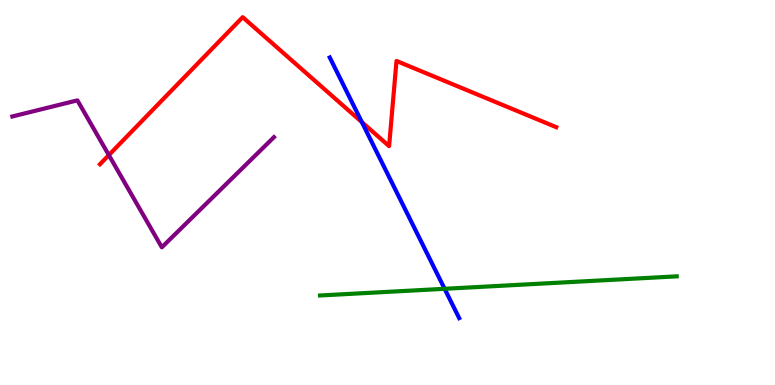[{'lines': ['blue', 'red'], 'intersections': [{'x': 4.67, 'y': 6.83}]}, {'lines': ['green', 'red'], 'intersections': []}, {'lines': ['purple', 'red'], 'intersections': [{'x': 1.4, 'y': 5.97}]}, {'lines': ['blue', 'green'], 'intersections': [{'x': 5.74, 'y': 2.5}]}, {'lines': ['blue', 'purple'], 'intersections': []}, {'lines': ['green', 'purple'], 'intersections': []}]